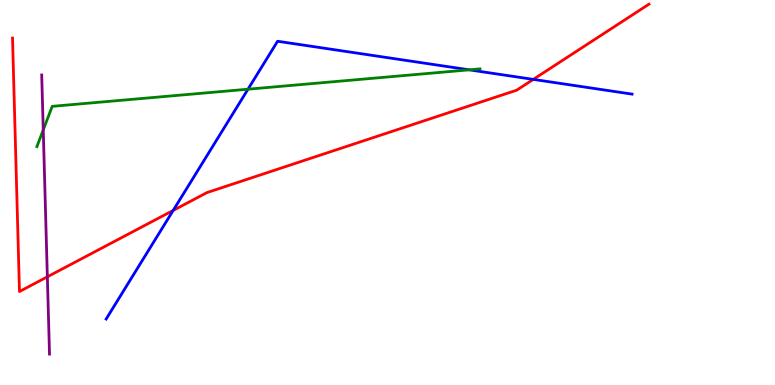[{'lines': ['blue', 'red'], 'intersections': [{'x': 2.23, 'y': 4.53}, {'x': 6.88, 'y': 7.94}]}, {'lines': ['green', 'red'], 'intersections': []}, {'lines': ['purple', 'red'], 'intersections': [{'x': 0.611, 'y': 2.81}]}, {'lines': ['blue', 'green'], 'intersections': [{'x': 3.2, 'y': 7.68}, {'x': 6.05, 'y': 8.19}]}, {'lines': ['blue', 'purple'], 'intersections': []}, {'lines': ['green', 'purple'], 'intersections': [{'x': 0.558, 'y': 6.63}]}]